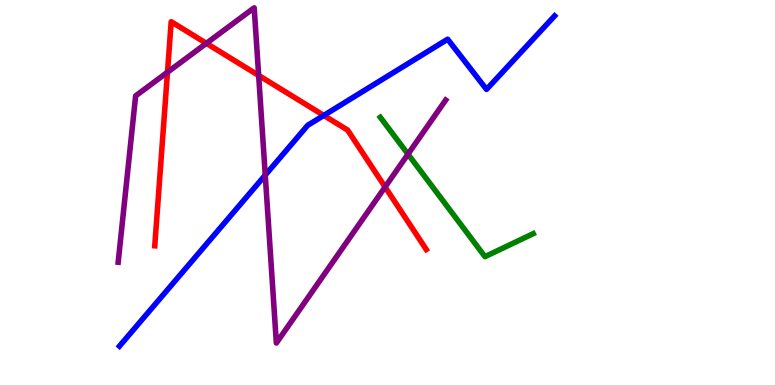[{'lines': ['blue', 'red'], 'intersections': [{'x': 4.18, 'y': 7.0}]}, {'lines': ['green', 'red'], 'intersections': []}, {'lines': ['purple', 'red'], 'intersections': [{'x': 2.16, 'y': 8.12}, {'x': 2.66, 'y': 8.87}, {'x': 3.34, 'y': 8.04}, {'x': 4.97, 'y': 5.14}]}, {'lines': ['blue', 'green'], 'intersections': []}, {'lines': ['blue', 'purple'], 'intersections': [{'x': 3.42, 'y': 5.45}]}, {'lines': ['green', 'purple'], 'intersections': [{'x': 5.26, 'y': 6.0}]}]